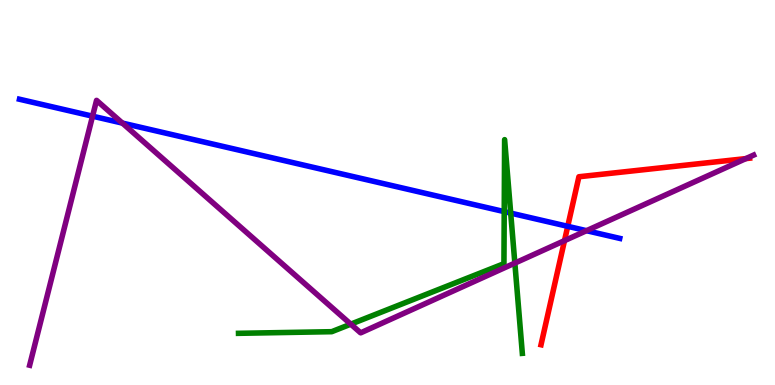[{'lines': ['blue', 'red'], 'intersections': [{'x': 7.33, 'y': 4.12}]}, {'lines': ['green', 'red'], 'intersections': []}, {'lines': ['purple', 'red'], 'intersections': [{'x': 7.28, 'y': 3.75}, {'x': 9.62, 'y': 5.88}]}, {'lines': ['blue', 'green'], 'intersections': [{'x': 6.51, 'y': 4.5}, {'x': 6.59, 'y': 4.46}]}, {'lines': ['blue', 'purple'], 'intersections': [{'x': 1.19, 'y': 6.98}, {'x': 1.58, 'y': 6.8}, {'x': 7.57, 'y': 4.01}]}, {'lines': ['green', 'purple'], 'intersections': [{'x': 4.53, 'y': 1.58}, {'x': 6.64, 'y': 3.17}]}]